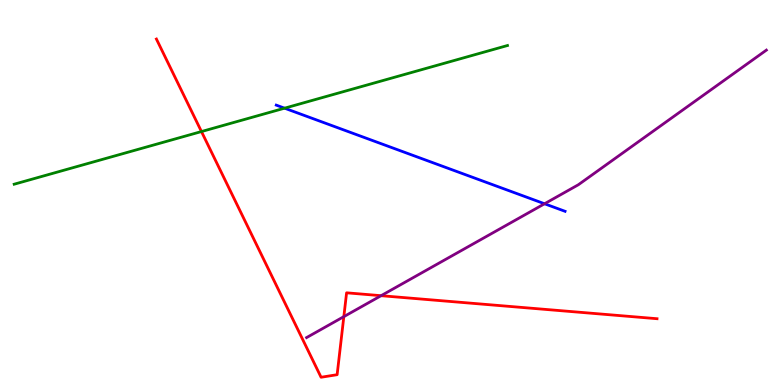[{'lines': ['blue', 'red'], 'intersections': []}, {'lines': ['green', 'red'], 'intersections': [{'x': 2.6, 'y': 6.58}]}, {'lines': ['purple', 'red'], 'intersections': [{'x': 4.44, 'y': 1.78}, {'x': 4.92, 'y': 2.32}]}, {'lines': ['blue', 'green'], 'intersections': [{'x': 3.67, 'y': 7.19}]}, {'lines': ['blue', 'purple'], 'intersections': [{'x': 7.03, 'y': 4.71}]}, {'lines': ['green', 'purple'], 'intersections': []}]